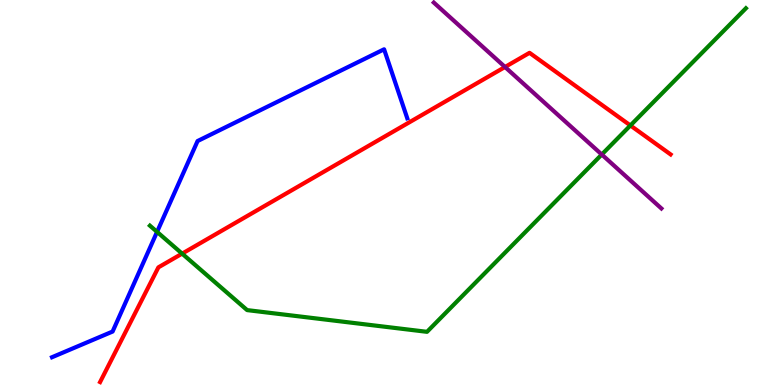[{'lines': ['blue', 'red'], 'intersections': []}, {'lines': ['green', 'red'], 'intersections': [{'x': 2.35, 'y': 3.41}, {'x': 8.13, 'y': 6.74}]}, {'lines': ['purple', 'red'], 'intersections': [{'x': 6.52, 'y': 8.26}]}, {'lines': ['blue', 'green'], 'intersections': [{'x': 2.03, 'y': 3.98}]}, {'lines': ['blue', 'purple'], 'intersections': []}, {'lines': ['green', 'purple'], 'intersections': [{'x': 7.76, 'y': 5.99}]}]